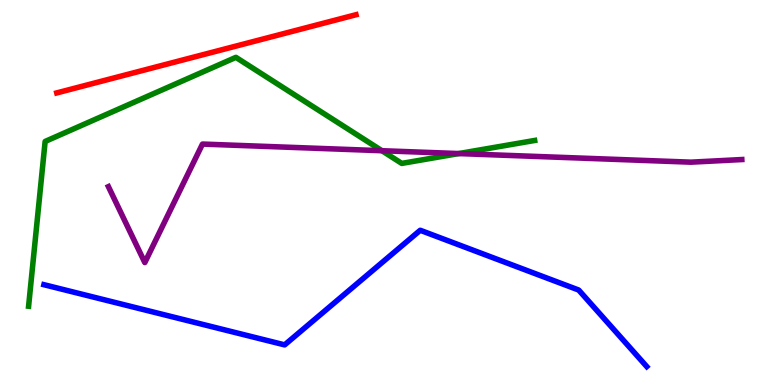[{'lines': ['blue', 'red'], 'intersections': []}, {'lines': ['green', 'red'], 'intersections': []}, {'lines': ['purple', 'red'], 'intersections': []}, {'lines': ['blue', 'green'], 'intersections': []}, {'lines': ['blue', 'purple'], 'intersections': []}, {'lines': ['green', 'purple'], 'intersections': [{'x': 4.93, 'y': 6.09}, {'x': 5.92, 'y': 6.01}]}]